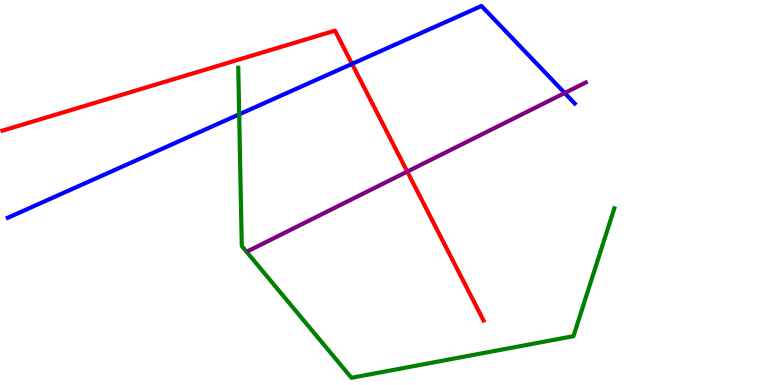[{'lines': ['blue', 'red'], 'intersections': [{'x': 4.54, 'y': 8.34}]}, {'lines': ['green', 'red'], 'intersections': []}, {'lines': ['purple', 'red'], 'intersections': [{'x': 5.25, 'y': 5.54}]}, {'lines': ['blue', 'green'], 'intersections': [{'x': 3.09, 'y': 7.03}]}, {'lines': ['blue', 'purple'], 'intersections': [{'x': 7.29, 'y': 7.58}]}, {'lines': ['green', 'purple'], 'intersections': []}]